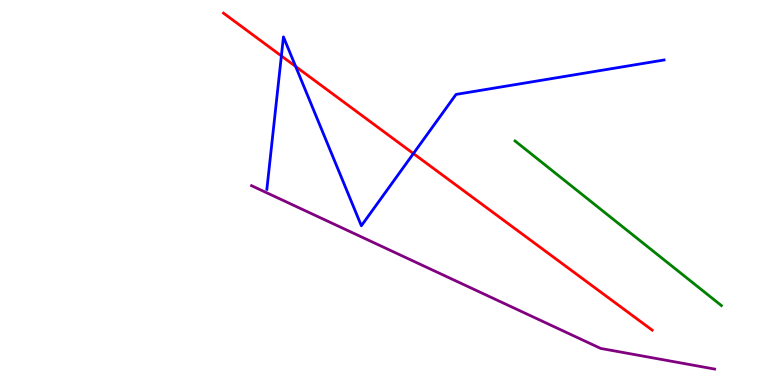[{'lines': ['blue', 'red'], 'intersections': [{'x': 3.63, 'y': 8.55}, {'x': 3.81, 'y': 8.27}, {'x': 5.33, 'y': 6.01}]}, {'lines': ['green', 'red'], 'intersections': []}, {'lines': ['purple', 'red'], 'intersections': []}, {'lines': ['blue', 'green'], 'intersections': []}, {'lines': ['blue', 'purple'], 'intersections': []}, {'lines': ['green', 'purple'], 'intersections': []}]